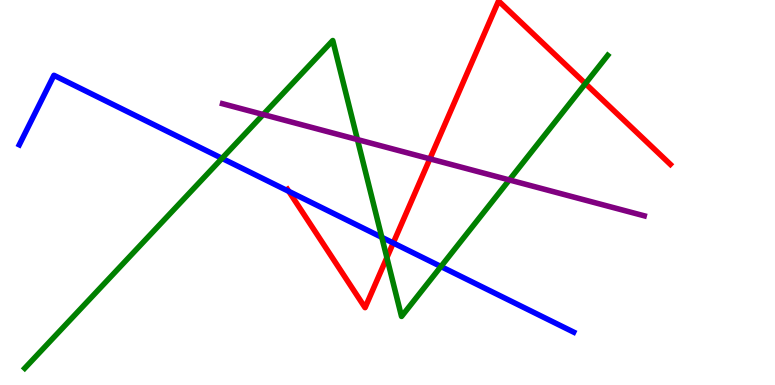[{'lines': ['blue', 'red'], 'intersections': [{'x': 3.73, 'y': 5.03}, {'x': 5.07, 'y': 3.69}]}, {'lines': ['green', 'red'], 'intersections': [{'x': 4.99, 'y': 3.31}, {'x': 7.55, 'y': 7.83}]}, {'lines': ['purple', 'red'], 'intersections': [{'x': 5.55, 'y': 5.87}]}, {'lines': ['blue', 'green'], 'intersections': [{'x': 2.86, 'y': 5.89}, {'x': 4.93, 'y': 3.84}, {'x': 5.69, 'y': 3.08}]}, {'lines': ['blue', 'purple'], 'intersections': []}, {'lines': ['green', 'purple'], 'intersections': [{'x': 3.4, 'y': 7.03}, {'x': 4.61, 'y': 6.37}, {'x': 6.57, 'y': 5.33}]}]